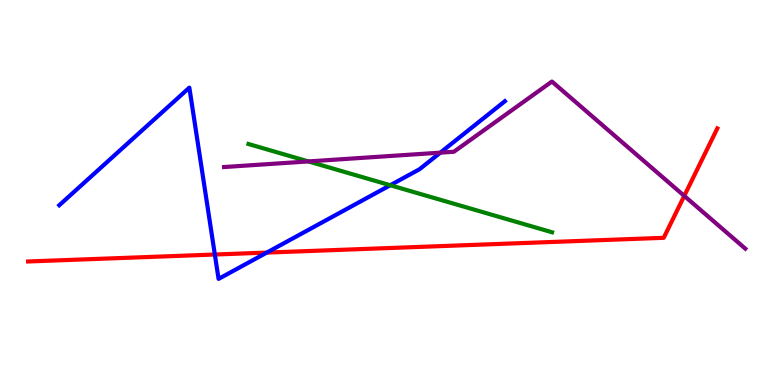[{'lines': ['blue', 'red'], 'intersections': [{'x': 2.77, 'y': 3.39}, {'x': 3.44, 'y': 3.44}]}, {'lines': ['green', 'red'], 'intersections': []}, {'lines': ['purple', 'red'], 'intersections': [{'x': 8.83, 'y': 4.91}]}, {'lines': ['blue', 'green'], 'intersections': [{'x': 5.04, 'y': 5.19}]}, {'lines': ['blue', 'purple'], 'intersections': [{'x': 5.68, 'y': 6.03}]}, {'lines': ['green', 'purple'], 'intersections': [{'x': 3.98, 'y': 5.81}]}]